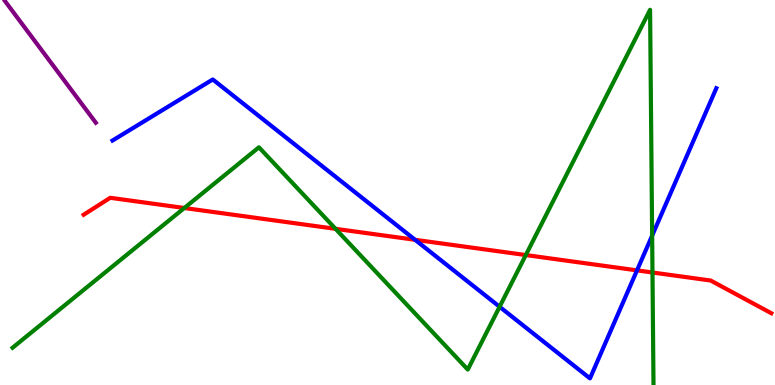[{'lines': ['blue', 'red'], 'intersections': [{'x': 5.36, 'y': 3.77}, {'x': 8.22, 'y': 2.98}]}, {'lines': ['green', 'red'], 'intersections': [{'x': 2.38, 'y': 4.6}, {'x': 4.33, 'y': 4.06}, {'x': 6.78, 'y': 3.38}, {'x': 8.42, 'y': 2.92}]}, {'lines': ['purple', 'red'], 'intersections': []}, {'lines': ['blue', 'green'], 'intersections': [{'x': 6.45, 'y': 2.03}, {'x': 8.41, 'y': 3.88}]}, {'lines': ['blue', 'purple'], 'intersections': []}, {'lines': ['green', 'purple'], 'intersections': []}]